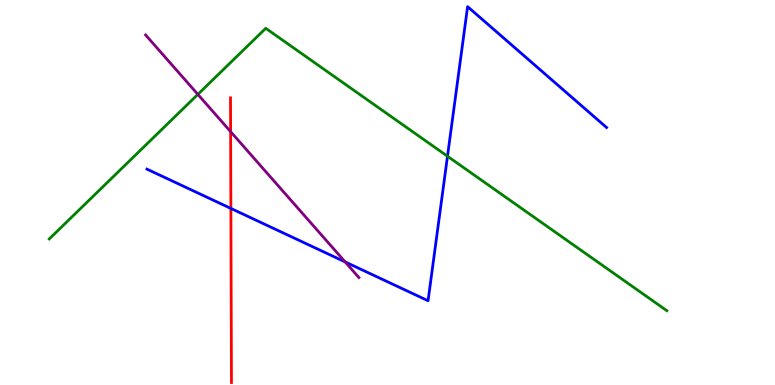[{'lines': ['blue', 'red'], 'intersections': [{'x': 2.98, 'y': 4.59}]}, {'lines': ['green', 'red'], 'intersections': []}, {'lines': ['purple', 'red'], 'intersections': [{'x': 2.98, 'y': 6.58}]}, {'lines': ['blue', 'green'], 'intersections': [{'x': 5.77, 'y': 5.94}]}, {'lines': ['blue', 'purple'], 'intersections': [{'x': 4.45, 'y': 3.2}]}, {'lines': ['green', 'purple'], 'intersections': [{'x': 2.55, 'y': 7.55}]}]